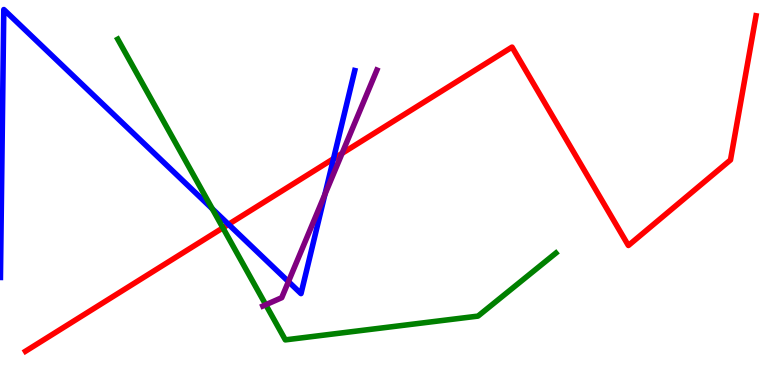[{'lines': ['blue', 'red'], 'intersections': [{'x': 2.95, 'y': 4.17}, {'x': 4.3, 'y': 5.88}]}, {'lines': ['green', 'red'], 'intersections': [{'x': 2.88, 'y': 4.08}]}, {'lines': ['purple', 'red'], 'intersections': [{'x': 4.41, 'y': 6.02}]}, {'lines': ['blue', 'green'], 'intersections': [{'x': 2.74, 'y': 4.58}]}, {'lines': ['blue', 'purple'], 'intersections': [{'x': 3.72, 'y': 2.69}, {'x': 4.19, 'y': 4.95}]}, {'lines': ['green', 'purple'], 'intersections': [{'x': 3.43, 'y': 2.08}]}]